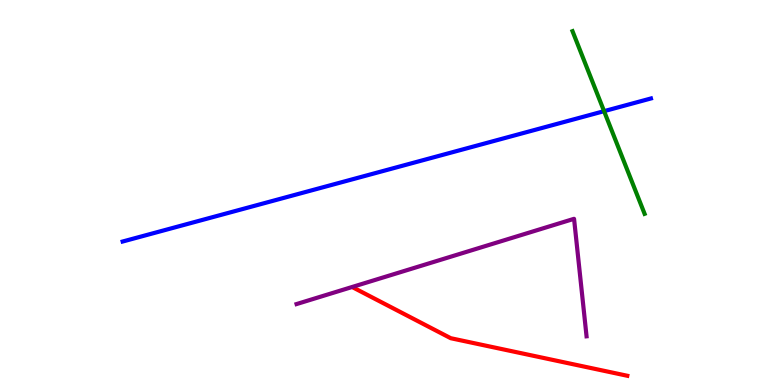[{'lines': ['blue', 'red'], 'intersections': []}, {'lines': ['green', 'red'], 'intersections': []}, {'lines': ['purple', 'red'], 'intersections': []}, {'lines': ['blue', 'green'], 'intersections': [{'x': 7.79, 'y': 7.11}]}, {'lines': ['blue', 'purple'], 'intersections': []}, {'lines': ['green', 'purple'], 'intersections': []}]